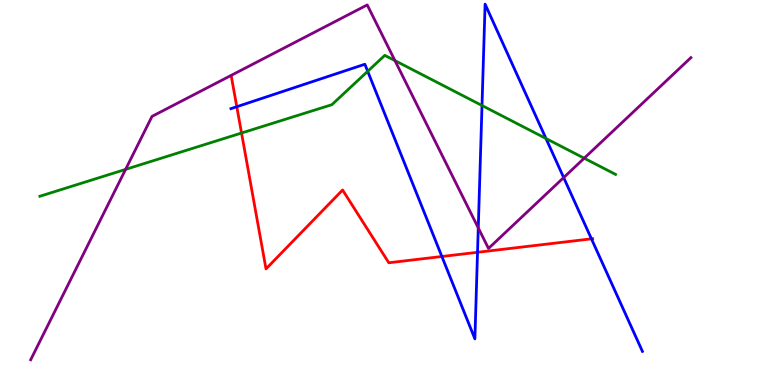[{'lines': ['blue', 'red'], 'intersections': [{'x': 3.06, 'y': 7.23}, {'x': 5.7, 'y': 3.34}, {'x': 6.16, 'y': 3.45}, {'x': 7.63, 'y': 3.8}]}, {'lines': ['green', 'red'], 'intersections': [{'x': 3.12, 'y': 6.54}]}, {'lines': ['purple', 'red'], 'intersections': []}, {'lines': ['blue', 'green'], 'intersections': [{'x': 4.74, 'y': 8.15}, {'x': 6.22, 'y': 7.26}, {'x': 7.04, 'y': 6.4}]}, {'lines': ['blue', 'purple'], 'intersections': [{'x': 6.17, 'y': 4.08}, {'x': 7.27, 'y': 5.39}]}, {'lines': ['green', 'purple'], 'intersections': [{'x': 1.62, 'y': 5.6}, {'x': 5.1, 'y': 8.43}, {'x': 7.54, 'y': 5.89}]}]